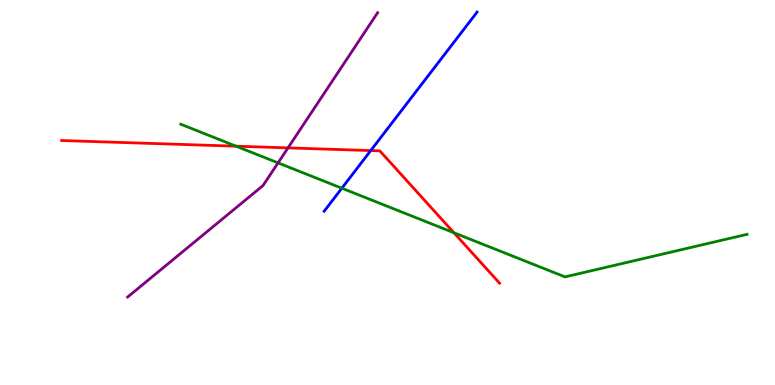[{'lines': ['blue', 'red'], 'intersections': [{'x': 4.78, 'y': 6.09}]}, {'lines': ['green', 'red'], 'intersections': [{'x': 3.05, 'y': 6.2}, {'x': 5.86, 'y': 3.95}]}, {'lines': ['purple', 'red'], 'intersections': [{'x': 3.72, 'y': 6.16}]}, {'lines': ['blue', 'green'], 'intersections': [{'x': 4.41, 'y': 5.11}]}, {'lines': ['blue', 'purple'], 'intersections': []}, {'lines': ['green', 'purple'], 'intersections': [{'x': 3.59, 'y': 5.77}]}]